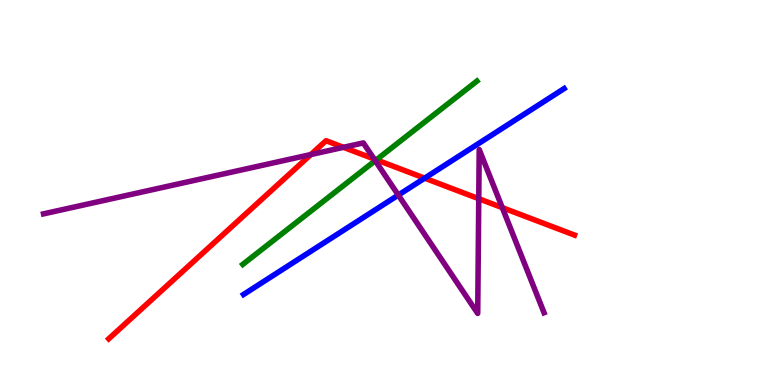[{'lines': ['blue', 'red'], 'intersections': [{'x': 5.48, 'y': 5.37}]}, {'lines': ['green', 'red'], 'intersections': [{'x': 4.86, 'y': 5.85}]}, {'lines': ['purple', 'red'], 'intersections': [{'x': 4.01, 'y': 5.99}, {'x': 4.43, 'y': 6.17}, {'x': 4.83, 'y': 5.87}, {'x': 6.18, 'y': 4.84}, {'x': 6.48, 'y': 4.61}]}, {'lines': ['blue', 'green'], 'intersections': []}, {'lines': ['blue', 'purple'], 'intersections': [{'x': 5.14, 'y': 4.93}]}, {'lines': ['green', 'purple'], 'intersections': [{'x': 4.84, 'y': 5.83}]}]